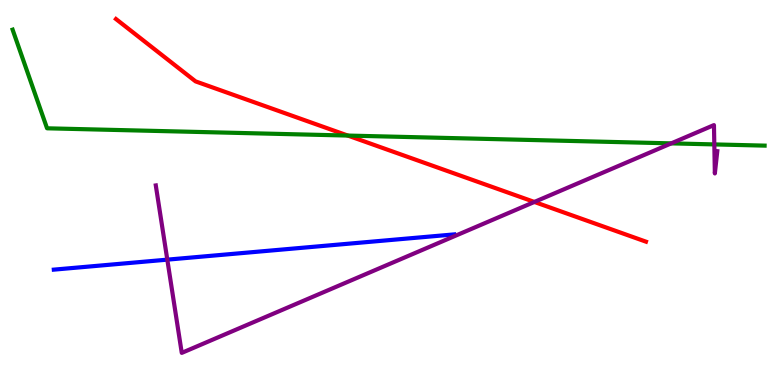[{'lines': ['blue', 'red'], 'intersections': []}, {'lines': ['green', 'red'], 'intersections': [{'x': 4.49, 'y': 6.48}]}, {'lines': ['purple', 'red'], 'intersections': [{'x': 6.9, 'y': 4.75}]}, {'lines': ['blue', 'green'], 'intersections': []}, {'lines': ['blue', 'purple'], 'intersections': [{'x': 2.16, 'y': 3.26}]}, {'lines': ['green', 'purple'], 'intersections': [{'x': 8.66, 'y': 6.28}, {'x': 9.22, 'y': 6.25}]}]